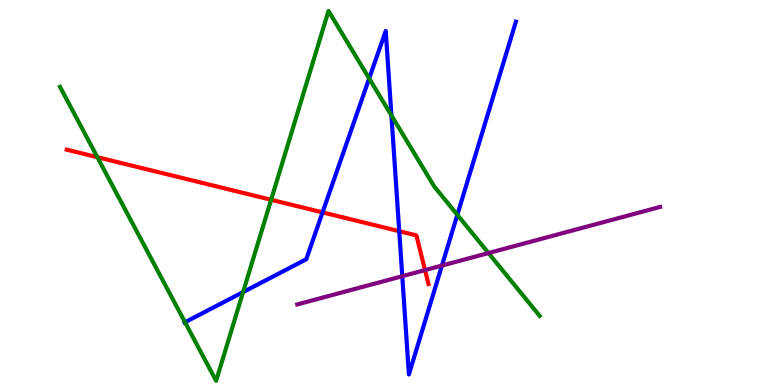[{'lines': ['blue', 'red'], 'intersections': [{'x': 4.16, 'y': 4.48}, {'x': 5.15, 'y': 4.0}]}, {'lines': ['green', 'red'], 'intersections': [{'x': 1.26, 'y': 5.92}, {'x': 3.5, 'y': 4.81}]}, {'lines': ['purple', 'red'], 'intersections': [{'x': 5.48, 'y': 2.98}]}, {'lines': ['blue', 'green'], 'intersections': [{'x': 2.39, 'y': 1.63}, {'x': 3.14, 'y': 2.41}, {'x': 4.76, 'y': 7.96}, {'x': 5.05, 'y': 7.0}, {'x': 5.9, 'y': 4.42}]}, {'lines': ['blue', 'purple'], 'intersections': [{'x': 5.19, 'y': 2.83}, {'x': 5.7, 'y': 3.1}]}, {'lines': ['green', 'purple'], 'intersections': [{'x': 6.3, 'y': 3.43}]}]